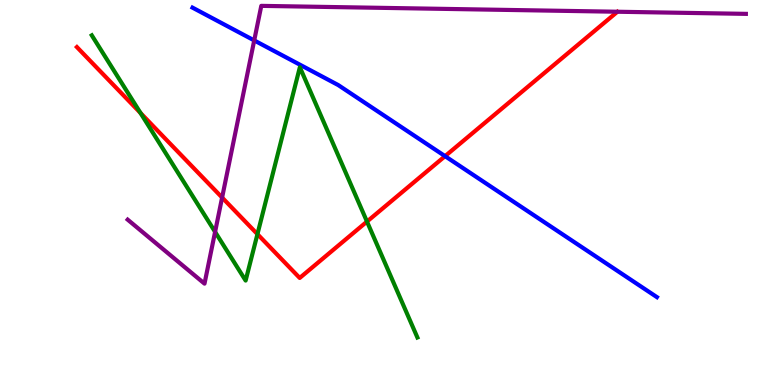[{'lines': ['blue', 'red'], 'intersections': [{'x': 5.74, 'y': 5.94}]}, {'lines': ['green', 'red'], 'intersections': [{'x': 1.81, 'y': 7.07}, {'x': 3.32, 'y': 3.92}, {'x': 4.74, 'y': 4.24}]}, {'lines': ['purple', 'red'], 'intersections': [{'x': 2.87, 'y': 4.87}]}, {'lines': ['blue', 'green'], 'intersections': []}, {'lines': ['blue', 'purple'], 'intersections': [{'x': 3.28, 'y': 8.95}]}, {'lines': ['green', 'purple'], 'intersections': [{'x': 2.78, 'y': 3.98}]}]